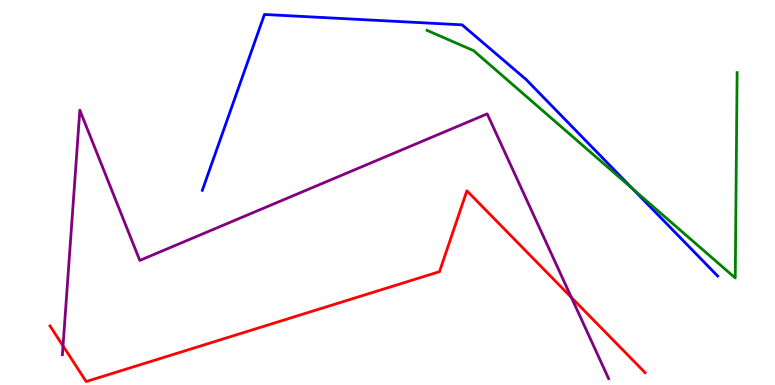[{'lines': ['blue', 'red'], 'intersections': []}, {'lines': ['green', 'red'], 'intersections': []}, {'lines': ['purple', 'red'], 'intersections': [{'x': 0.813, 'y': 1.02}, {'x': 7.37, 'y': 2.27}]}, {'lines': ['blue', 'green'], 'intersections': [{'x': 8.16, 'y': 5.1}]}, {'lines': ['blue', 'purple'], 'intersections': []}, {'lines': ['green', 'purple'], 'intersections': []}]